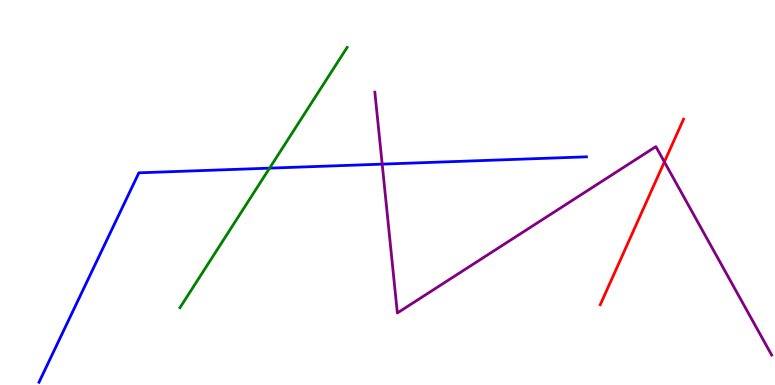[{'lines': ['blue', 'red'], 'intersections': []}, {'lines': ['green', 'red'], 'intersections': []}, {'lines': ['purple', 'red'], 'intersections': [{'x': 8.57, 'y': 5.79}]}, {'lines': ['blue', 'green'], 'intersections': [{'x': 3.48, 'y': 5.63}]}, {'lines': ['blue', 'purple'], 'intersections': [{'x': 4.93, 'y': 5.74}]}, {'lines': ['green', 'purple'], 'intersections': []}]